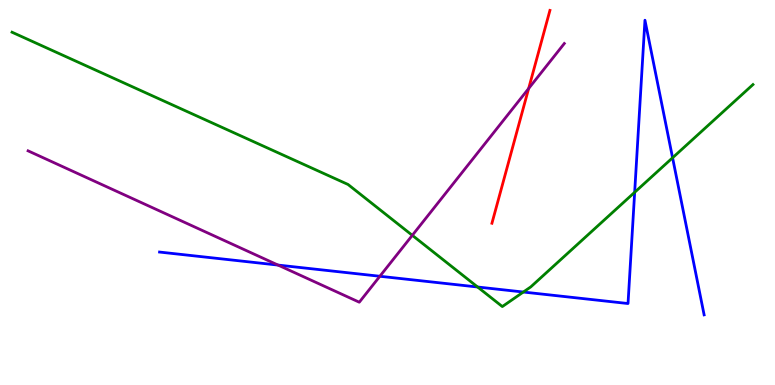[{'lines': ['blue', 'red'], 'intersections': []}, {'lines': ['green', 'red'], 'intersections': []}, {'lines': ['purple', 'red'], 'intersections': [{'x': 6.82, 'y': 7.7}]}, {'lines': ['blue', 'green'], 'intersections': [{'x': 6.16, 'y': 2.55}, {'x': 6.75, 'y': 2.41}, {'x': 8.19, 'y': 5.01}, {'x': 8.68, 'y': 5.9}]}, {'lines': ['blue', 'purple'], 'intersections': [{'x': 3.59, 'y': 3.11}, {'x': 4.9, 'y': 2.82}]}, {'lines': ['green', 'purple'], 'intersections': [{'x': 5.32, 'y': 3.89}]}]